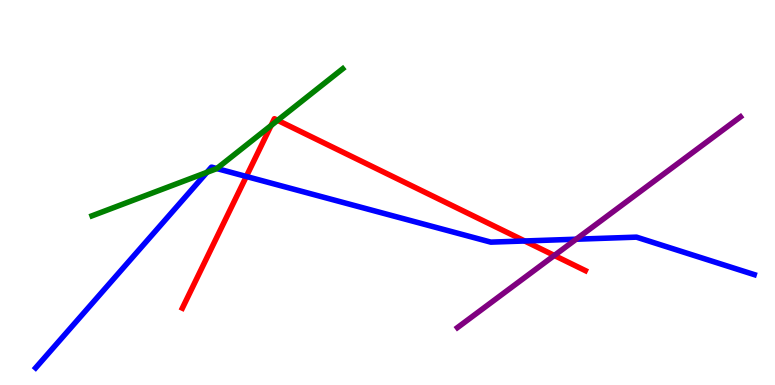[{'lines': ['blue', 'red'], 'intersections': [{'x': 3.18, 'y': 5.42}, {'x': 6.77, 'y': 3.74}]}, {'lines': ['green', 'red'], 'intersections': [{'x': 3.5, 'y': 6.74}, {'x': 3.58, 'y': 6.87}]}, {'lines': ['purple', 'red'], 'intersections': [{'x': 7.15, 'y': 3.36}]}, {'lines': ['blue', 'green'], 'intersections': [{'x': 2.67, 'y': 5.52}, {'x': 2.8, 'y': 5.62}]}, {'lines': ['blue', 'purple'], 'intersections': [{'x': 7.43, 'y': 3.79}]}, {'lines': ['green', 'purple'], 'intersections': []}]